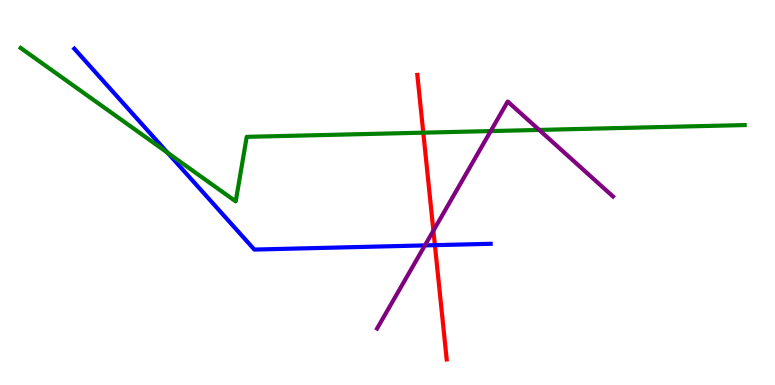[{'lines': ['blue', 'red'], 'intersections': [{'x': 5.61, 'y': 3.63}]}, {'lines': ['green', 'red'], 'intersections': [{'x': 5.46, 'y': 6.55}]}, {'lines': ['purple', 'red'], 'intersections': [{'x': 5.59, 'y': 4.01}]}, {'lines': ['blue', 'green'], 'intersections': [{'x': 2.16, 'y': 6.03}]}, {'lines': ['blue', 'purple'], 'intersections': [{'x': 5.48, 'y': 3.63}]}, {'lines': ['green', 'purple'], 'intersections': [{'x': 6.33, 'y': 6.6}, {'x': 6.96, 'y': 6.63}]}]